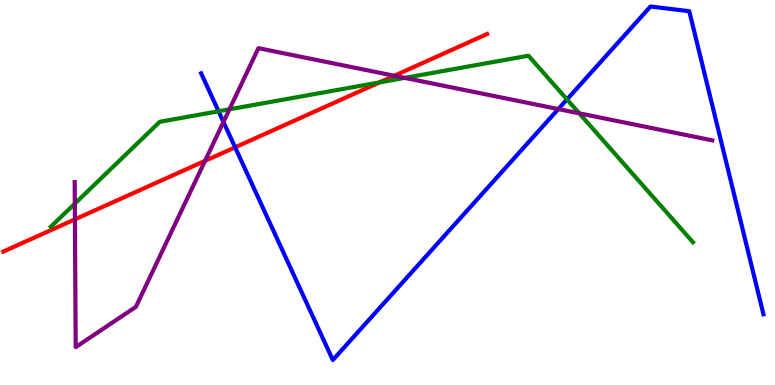[{'lines': ['blue', 'red'], 'intersections': [{'x': 3.03, 'y': 6.17}]}, {'lines': ['green', 'red'], 'intersections': [{'x': 4.9, 'y': 7.86}]}, {'lines': ['purple', 'red'], 'intersections': [{'x': 0.967, 'y': 4.3}, {'x': 2.65, 'y': 5.82}, {'x': 5.09, 'y': 8.03}]}, {'lines': ['blue', 'green'], 'intersections': [{'x': 2.82, 'y': 7.11}, {'x': 7.32, 'y': 7.42}]}, {'lines': ['blue', 'purple'], 'intersections': [{'x': 2.88, 'y': 6.83}, {'x': 7.2, 'y': 7.17}]}, {'lines': ['green', 'purple'], 'intersections': [{'x': 0.965, 'y': 4.71}, {'x': 2.96, 'y': 7.16}, {'x': 5.22, 'y': 7.98}, {'x': 7.47, 'y': 7.06}]}]